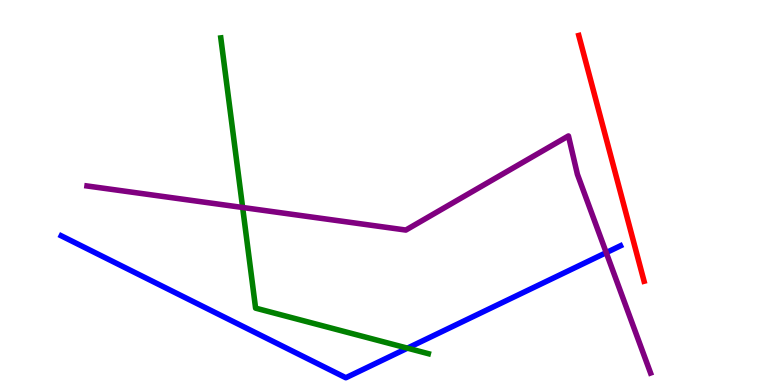[{'lines': ['blue', 'red'], 'intersections': []}, {'lines': ['green', 'red'], 'intersections': []}, {'lines': ['purple', 'red'], 'intersections': []}, {'lines': ['blue', 'green'], 'intersections': [{'x': 5.26, 'y': 0.957}]}, {'lines': ['blue', 'purple'], 'intersections': [{'x': 7.82, 'y': 3.44}]}, {'lines': ['green', 'purple'], 'intersections': [{'x': 3.13, 'y': 4.61}]}]